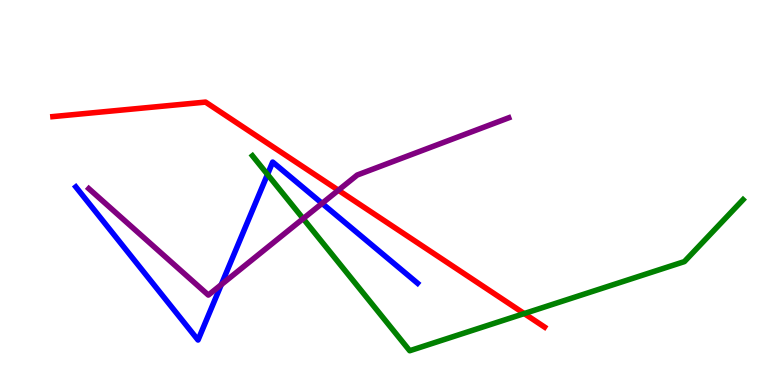[{'lines': ['blue', 'red'], 'intersections': []}, {'lines': ['green', 'red'], 'intersections': [{'x': 6.76, 'y': 1.86}]}, {'lines': ['purple', 'red'], 'intersections': [{'x': 4.37, 'y': 5.06}]}, {'lines': ['blue', 'green'], 'intersections': [{'x': 3.45, 'y': 5.47}]}, {'lines': ['blue', 'purple'], 'intersections': [{'x': 2.85, 'y': 2.61}, {'x': 4.16, 'y': 4.72}]}, {'lines': ['green', 'purple'], 'intersections': [{'x': 3.91, 'y': 4.32}]}]